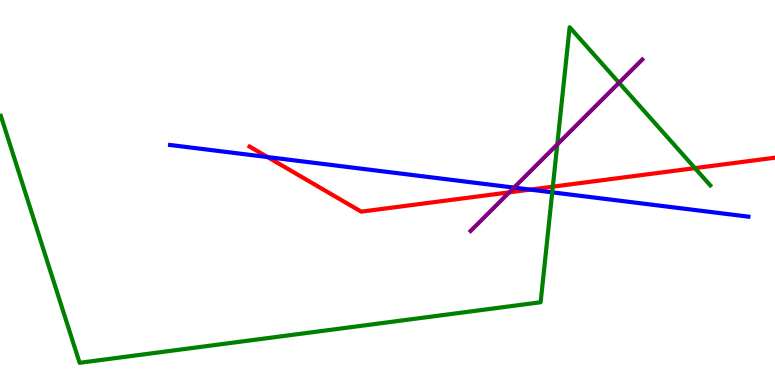[{'lines': ['blue', 'red'], 'intersections': [{'x': 3.45, 'y': 5.92}, {'x': 6.84, 'y': 5.08}]}, {'lines': ['green', 'red'], 'intersections': [{'x': 7.13, 'y': 5.15}, {'x': 8.97, 'y': 5.63}]}, {'lines': ['purple', 'red'], 'intersections': [{'x': 6.57, 'y': 5.0}]}, {'lines': ['blue', 'green'], 'intersections': [{'x': 7.13, 'y': 5.0}]}, {'lines': ['blue', 'purple'], 'intersections': [{'x': 6.63, 'y': 5.13}]}, {'lines': ['green', 'purple'], 'intersections': [{'x': 7.19, 'y': 6.25}, {'x': 7.99, 'y': 7.85}]}]